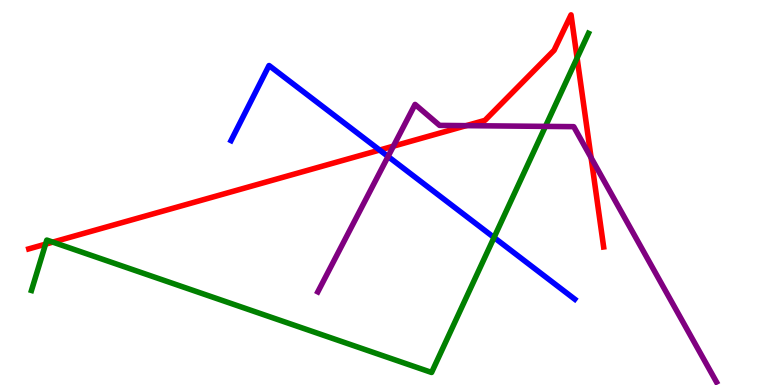[{'lines': ['blue', 'red'], 'intersections': [{'x': 4.9, 'y': 6.1}]}, {'lines': ['green', 'red'], 'intersections': [{'x': 0.588, 'y': 3.66}, {'x': 0.681, 'y': 3.71}, {'x': 7.45, 'y': 8.49}]}, {'lines': ['purple', 'red'], 'intersections': [{'x': 5.08, 'y': 6.2}, {'x': 6.02, 'y': 6.74}, {'x': 7.63, 'y': 5.9}]}, {'lines': ['blue', 'green'], 'intersections': [{'x': 6.37, 'y': 3.83}]}, {'lines': ['blue', 'purple'], 'intersections': [{'x': 5.01, 'y': 5.94}]}, {'lines': ['green', 'purple'], 'intersections': [{'x': 7.04, 'y': 6.72}]}]